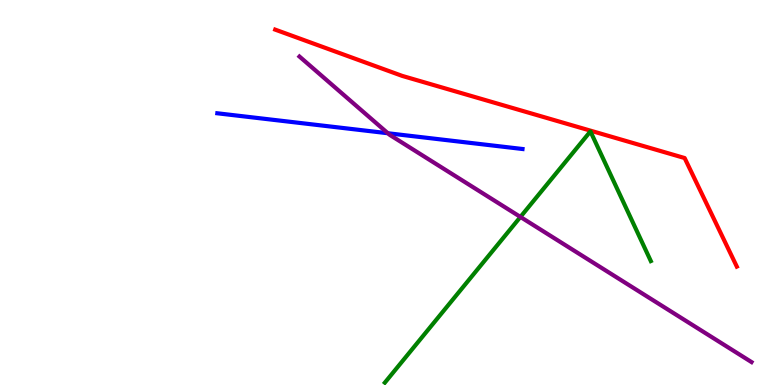[{'lines': ['blue', 'red'], 'intersections': []}, {'lines': ['green', 'red'], 'intersections': []}, {'lines': ['purple', 'red'], 'intersections': []}, {'lines': ['blue', 'green'], 'intersections': []}, {'lines': ['blue', 'purple'], 'intersections': [{'x': 5.0, 'y': 6.54}]}, {'lines': ['green', 'purple'], 'intersections': [{'x': 6.72, 'y': 4.37}]}]